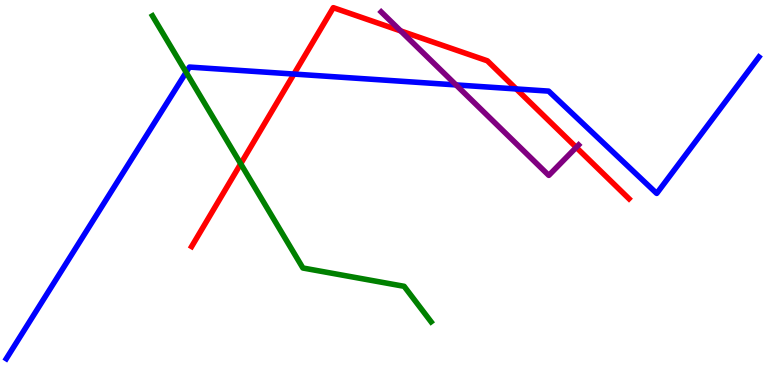[{'lines': ['blue', 'red'], 'intersections': [{'x': 3.79, 'y': 8.08}, {'x': 6.66, 'y': 7.69}]}, {'lines': ['green', 'red'], 'intersections': [{'x': 3.11, 'y': 5.75}]}, {'lines': ['purple', 'red'], 'intersections': [{'x': 5.17, 'y': 9.2}, {'x': 7.44, 'y': 6.17}]}, {'lines': ['blue', 'green'], 'intersections': [{'x': 2.4, 'y': 8.12}]}, {'lines': ['blue', 'purple'], 'intersections': [{'x': 5.88, 'y': 7.79}]}, {'lines': ['green', 'purple'], 'intersections': []}]